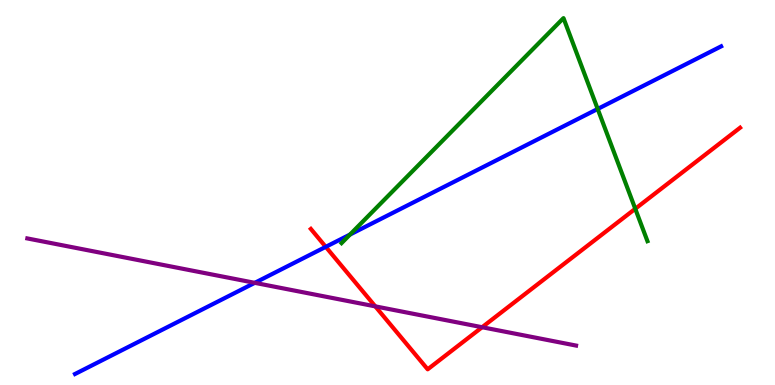[{'lines': ['blue', 'red'], 'intersections': [{'x': 4.2, 'y': 3.59}]}, {'lines': ['green', 'red'], 'intersections': [{'x': 8.2, 'y': 4.58}]}, {'lines': ['purple', 'red'], 'intersections': [{'x': 4.84, 'y': 2.04}, {'x': 6.22, 'y': 1.5}]}, {'lines': ['blue', 'green'], 'intersections': [{'x': 4.52, 'y': 3.91}, {'x': 7.71, 'y': 7.17}]}, {'lines': ['blue', 'purple'], 'intersections': [{'x': 3.29, 'y': 2.65}]}, {'lines': ['green', 'purple'], 'intersections': []}]